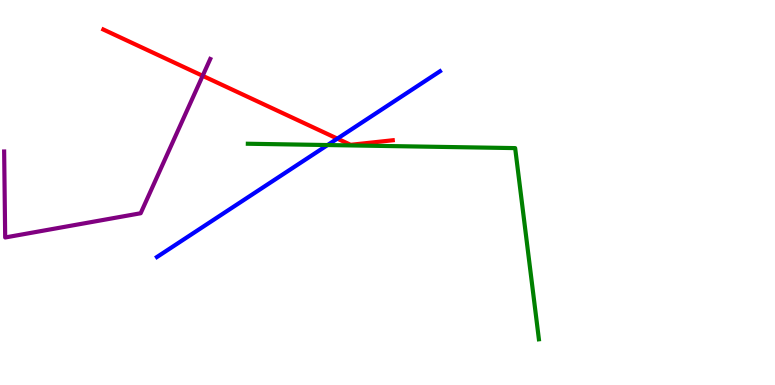[{'lines': ['blue', 'red'], 'intersections': [{'x': 4.35, 'y': 6.4}]}, {'lines': ['green', 'red'], 'intersections': []}, {'lines': ['purple', 'red'], 'intersections': [{'x': 2.61, 'y': 8.03}]}, {'lines': ['blue', 'green'], 'intersections': [{'x': 4.23, 'y': 6.23}]}, {'lines': ['blue', 'purple'], 'intersections': []}, {'lines': ['green', 'purple'], 'intersections': []}]